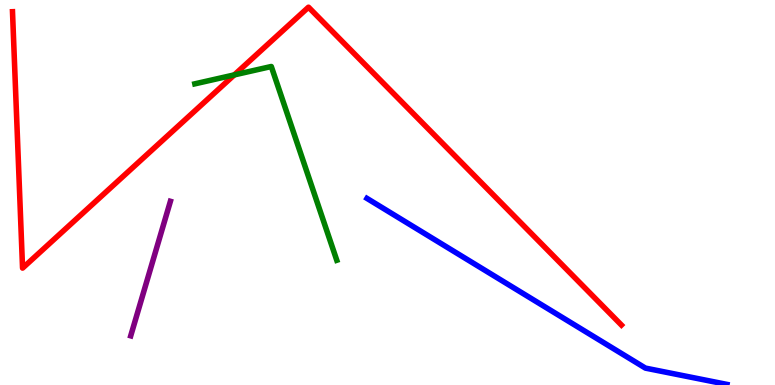[{'lines': ['blue', 'red'], 'intersections': []}, {'lines': ['green', 'red'], 'intersections': [{'x': 3.02, 'y': 8.05}]}, {'lines': ['purple', 'red'], 'intersections': []}, {'lines': ['blue', 'green'], 'intersections': []}, {'lines': ['blue', 'purple'], 'intersections': []}, {'lines': ['green', 'purple'], 'intersections': []}]